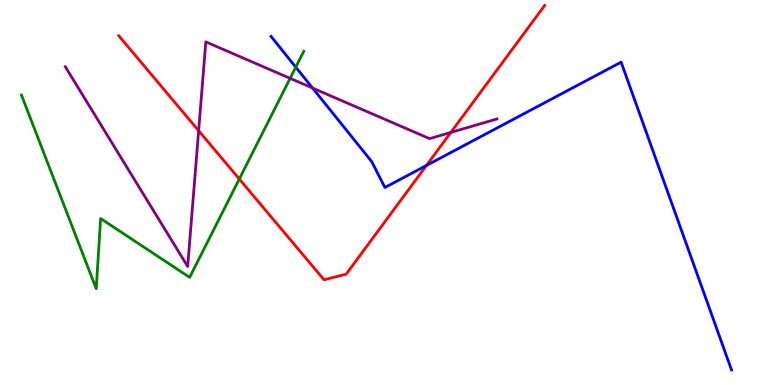[{'lines': ['blue', 'red'], 'intersections': [{'x': 5.5, 'y': 5.7}]}, {'lines': ['green', 'red'], 'intersections': [{'x': 3.09, 'y': 5.35}]}, {'lines': ['purple', 'red'], 'intersections': [{'x': 2.56, 'y': 6.61}, {'x': 5.82, 'y': 6.56}]}, {'lines': ['blue', 'green'], 'intersections': [{'x': 3.82, 'y': 8.26}]}, {'lines': ['blue', 'purple'], 'intersections': [{'x': 4.03, 'y': 7.71}]}, {'lines': ['green', 'purple'], 'intersections': [{'x': 3.74, 'y': 7.97}]}]